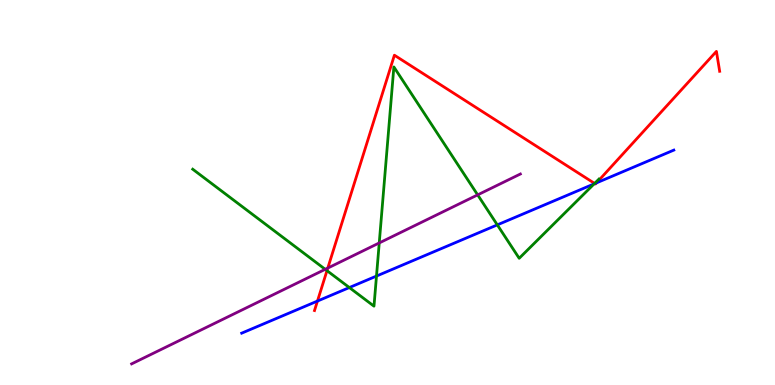[{'lines': ['blue', 'red'], 'intersections': [{'x': 4.1, 'y': 2.18}, {'x': 7.68, 'y': 5.23}, {'x': 7.7, 'y': 5.25}]}, {'lines': ['green', 'red'], 'intersections': [{'x': 4.22, 'y': 2.97}, {'x': 7.67, 'y': 5.24}]}, {'lines': ['purple', 'red'], 'intersections': [{'x': 4.23, 'y': 3.04}]}, {'lines': ['blue', 'green'], 'intersections': [{'x': 4.51, 'y': 2.53}, {'x': 4.86, 'y': 2.83}, {'x': 6.42, 'y': 4.16}, {'x': 7.67, 'y': 5.22}]}, {'lines': ['blue', 'purple'], 'intersections': []}, {'lines': ['green', 'purple'], 'intersections': [{'x': 4.2, 'y': 3.0}, {'x': 4.89, 'y': 3.69}, {'x': 6.16, 'y': 4.94}]}]